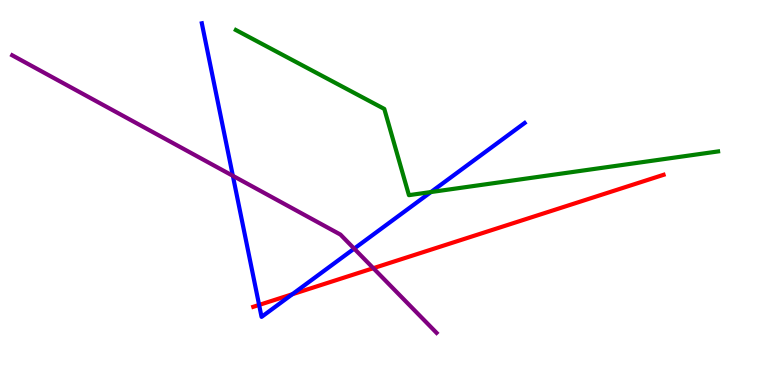[{'lines': ['blue', 'red'], 'intersections': [{'x': 3.34, 'y': 2.08}, {'x': 3.77, 'y': 2.36}]}, {'lines': ['green', 'red'], 'intersections': []}, {'lines': ['purple', 'red'], 'intersections': [{'x': 4.82, 'y': 3.03}]}, {'lines': ['blue', 'green'], 'intersections': [{'x': 5.56, 'y': 5.01}]}, {'lines': ['blue', 'purple'], 'intersections': [{'x': 3.0, 'y': 5.43}, {'x': 4.57, 'y': 3.54}]}, {'lines': ['green', 'purple'], 'intersections': []}]